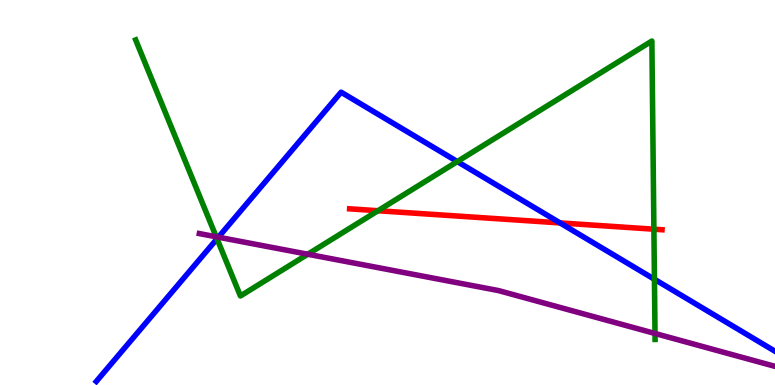[{'lines': ['blue', 'red'], 'intersections': [{'x': 7.23, 'y': 4.21}]}, {'lines': ['green', 'red'], 'intersections': [{'x': 4.88, 'y': 4.53}, {'x': 8.44, 'y': 4.05}]}, {'lines': ['purple', 'red'], 'intersections': []}, {'lines': ['blue', 'green'], 'intersections': [{'x': 2.8, 'y': 3.8}, {'x': 5.9, 'y': 5.8}, {'x': 8.44, 'y': 2.75}]}, {'lines': ['blue', 'purple'], 'intersections': [{'x': 2.82, 'y': 3.84}]}, {'lines': ['green', 'purple'], 'intersections': [{'x': 2.79, 'y': 3.85}, {'x': 3.97, 'y': 3.4}, {'x': 8.45, 'y': 1.34}]}]